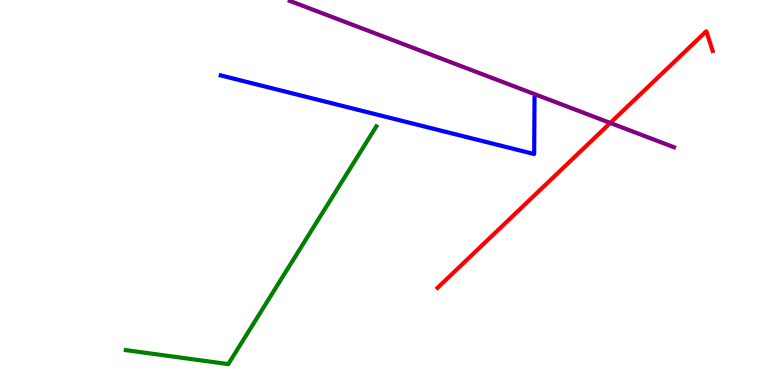[{'lines': ['blue', 'red'], 'intersections': []}, {'lines': ['green', 'red'], 'intersections': []}, {'lines': ['purple', 'red'], 'intersections': [{'x': 7.87, 'y': 6.81}]}, {'lines': ['blue', 'green'], 'intersections': []}, {'lines': ['blue', 'purple'], 'intersections': []}, {'lines': ['green', 'purple'], 'intersections': []}]